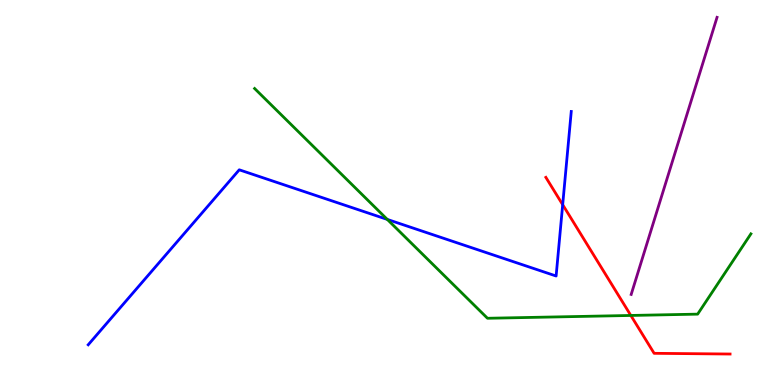[{'lines': ['blue', 'red'], 'intersections': [{'x': 7.26, 'y': 4.68}]}, {'lines': ['green', 'red'], 'intersections': [{'x': 8.14, 'y': 1.81}]}, {'lines': ['purple', 'red'], 'intersections': []}, {'lines': ['blue', 'green'], 'intersections': [{'x': 5.0, 'y': 4.3}]}, {'lines': ['blue', 'purple'], 'intersections': []}, {'lines': ['green', 'purple'], 'intersections': []}]